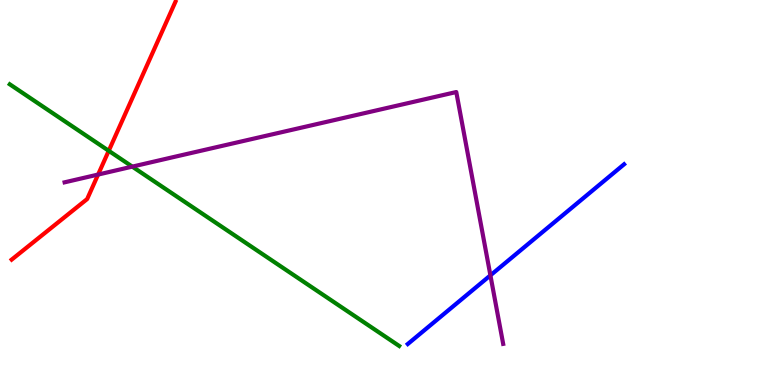[{'lines': ['blue', 'red'], 'intersections': []}, {'lines': ['green', 'red'], 'intersections': [{'x': 1.4, 'y': 6.08}]}, {'lines': ['purple', 'red'], 'intersections': [{'x': 1.27, 'y': 5.47}]}, {'lines': ['blue', 'green'], 'intersections': []}, {'lines': ['blue', 'purple'], 'intersections': [{'x': 6.33, 'y': 2.85}]}, {'lines': ['green', 'purple'], 'intersections': [{'x': 1.71, 'y': 5.67}]}]